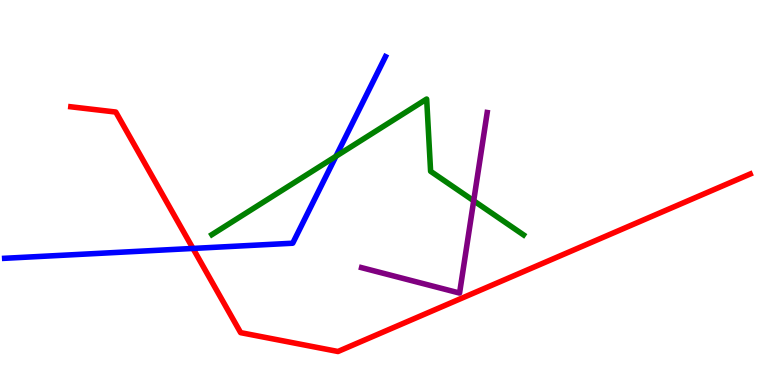[{'lines': ['blue', 'red'], 'intersections': [{'x': 2.49, 'y': 3.55}]}, {'lines': ['green', 'red'], 'intersections': []}, {'lines': ['purple', 'red'], 'intersections': []}, {'lines': ['blue', 'green'], 'intersections': [{'x': 4.33, 'y': 5.94}]}, {'lines': ['blue', 'purple'], 'intersections': []}, {'lines': ['green', 'purple'], 'intersections': [{'x': 6.11, 'y': 4.78}]}]